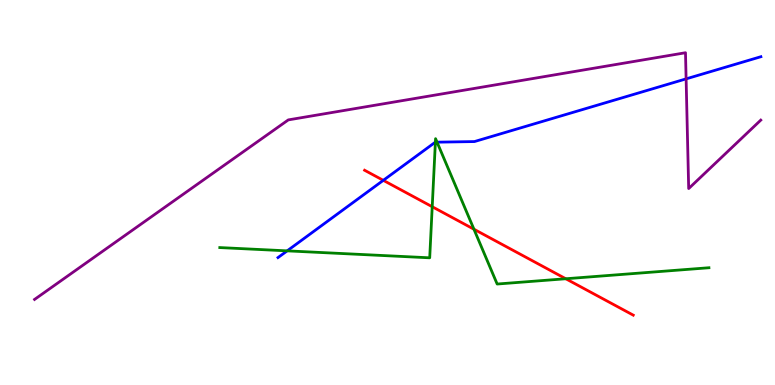[{'lines': ['blue', 'red'], 'intersections': [{'x': 4.95, 'y': 5.32}]}, {'lines': ['green', 'red'], 'intersections': [{'x': 5.58, 'y': 4.63}, {'x': 6.12, 'y': 4.05}, {'x': 7.3, 'y': 2.76}]}, {'lines': ['purple', 'red'], 'intersections': []}, {'lines': ['blue', 'green'], 'intersections': [{'x': 3.71, 'y': 3.48}, {'x': 5.62, 'y': 6.31}, {'x': 5.64, 'y': 6.31}]}, {'lines': ['blue', 'purple'], 'intersections': [{'x': 8.85, 'y': 7.95}]}, {'lines': ['green', 'purple'], 'intersections': []}]